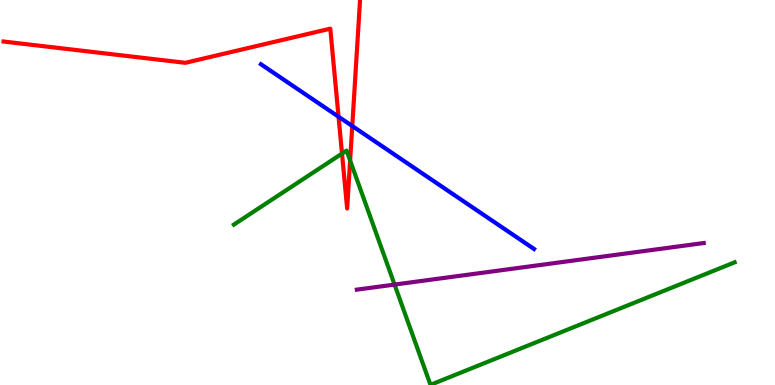[{'lines': ['blue', 'red'], 'intersections': [{'x': 4.37, 'y': 6.97}, {'x': 4.55, 'y': 6.73}]}, {'lines': ['green', 'red'], 'intersections': [{'x': 4.41, 'y': 6.01}, {'x': 4.52, 'y': 5.83}]}, {'lines': ['purple', 'red'], 'intersections': []}, {'lines': ['blue', 'green'], 'intersections': []}, {'lines': ['blue', 'purple'], 'intersections': []}, {'lines': ['green', 'purple'], 'intersections': [{'x': 5.09, 'y': 2.61}]}]